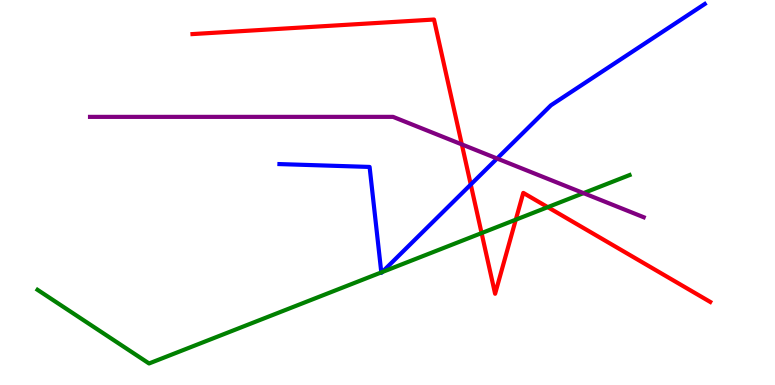[{'lines': ['blue', 'red'], 'intersections': [{'x': 6.07, 'y': 5.21}]}, {'lines': ['green', 'red'], 'intersections': [{'x': 6.21, 'y': 3.95}, {'x': 6.66, 'y': 4.29}, {'x': 7.07, 'y': 4.62}]}, {'lines': ['purple', 'red'], 'intersections': [{'x': 5.96, 'y': 6.25}]}, {'lines': ['blue', 'green'], 'intersections': [{'x': 4.92, 'y': 2.92}, {'x': 4.93, 'y': 2.93}]}, {'lines': ['blue', 'purple'], 'intersections': [{'x': 6.41, 'y': 5.88}]}, {'lines': ['green', 'purple'], 'intersections': [{'x': 7.53, 'y': 4.98}]}]